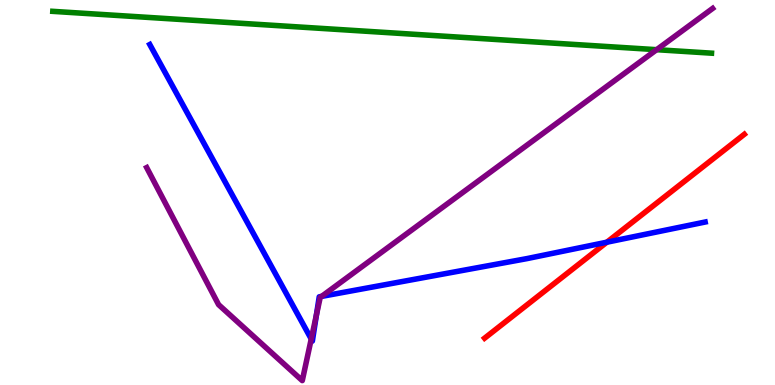[{'lines': ['blue', 'red'], 'intersections': [{'x': 7.83, 'y': 3.71}]}, {'lines': ['green', 'red'], 'intersections': []}, {'lines': ['purple', 'red'], 'intersections': []}, {'lines': ['blue', 'green'], 'intersections': []}, {'lines': ['blue', 'purple'], 'intersections': [{'x': 4.02, 'y': 1.19}, {'x': 4.08, 'y': 1.82}, {'x': 4.15, 'y': 2.3}]}, {'lines': ['green', 'purple'], 'intersections': [{'x': 8.47, 'y': 8.71}]}]